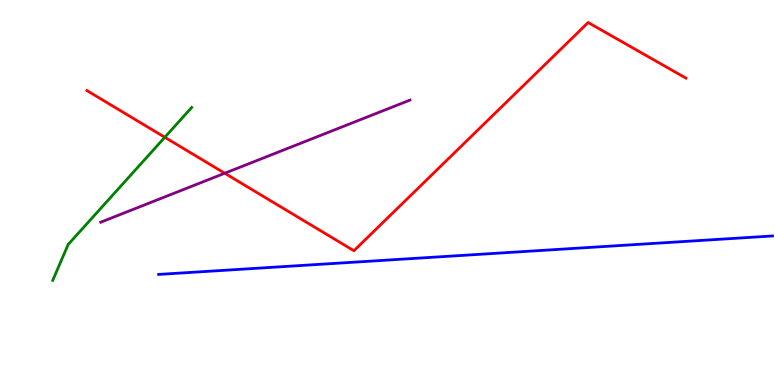[{'lines': ['blue', 'red'], 'intersections': []}, {'lines': ['green', 'red'], 'intersections': [{'x': 2.13, 'y': 6.43}]}, {'lines': ['purple', 'red'], 'intersections': [{'x': 2.9, 'y': 5.5}]}, {'lines': ['blue', 'green'], 'intersections': []}, {'lines': ['blue', 'purple'], 'intersections': []}, {'lines': ['green', 'purple'], 'intersections': []}]